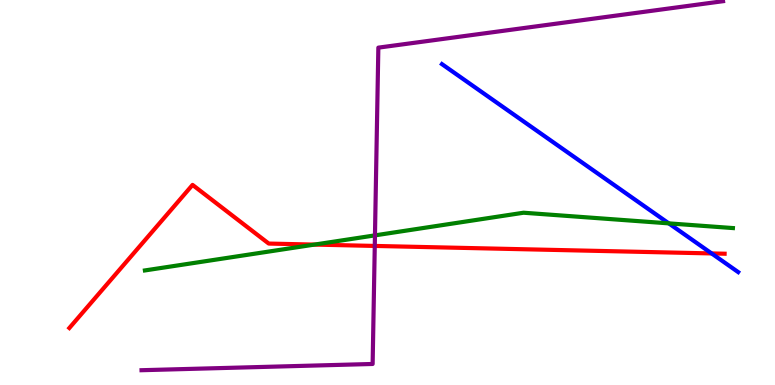[{'lines': ['blue', 'red'], 'intersections': [{'x': 9.18, 'y': 3.42}]}, {'lines': ['green', 'red'], 'intersections': [{'x': 4.06, 'y': 3.65}]}, {'lines': ['purple', 'red'], 'intersections': [{'x': 4.84, 'y': 3.61}]}, {'lines': ['blue', 'green'], 'intersections': [{'x': 8.63, 'y': 4.2}]}, {'lines': ['blue', 'purple'], 'intersections': []}, {'lines': ['green', 'purple'], 'intersections': [{'x': 4.84, 'y': 3.89}]}]